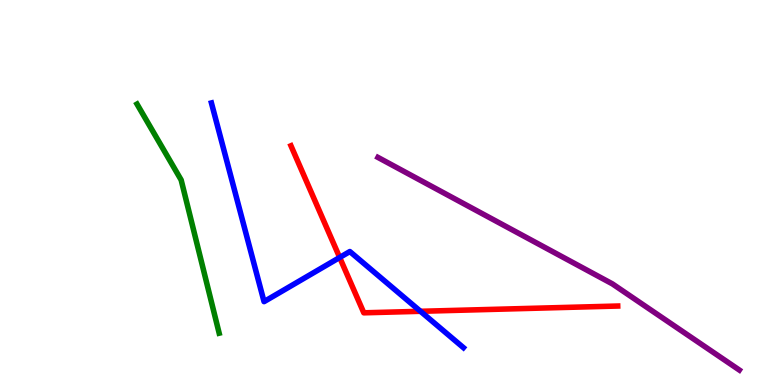[{'lines': ['blue', 'red'], 'intersections': [{'x': 4.38, 'y': 3.31}, {'x': 5.43, 'y': 1.91}]}, {'lines': ['green', 'red'], 'intersections': []}, {'lines': ['purple', 'red'], 'intersections': []}, {'lines': ['blue', 'green'], 'intersections': []}, {'lines': ['blue', 'purple'], 'intersections': []}, {'lines': ['green', 'purple'], 'intersections': []}]